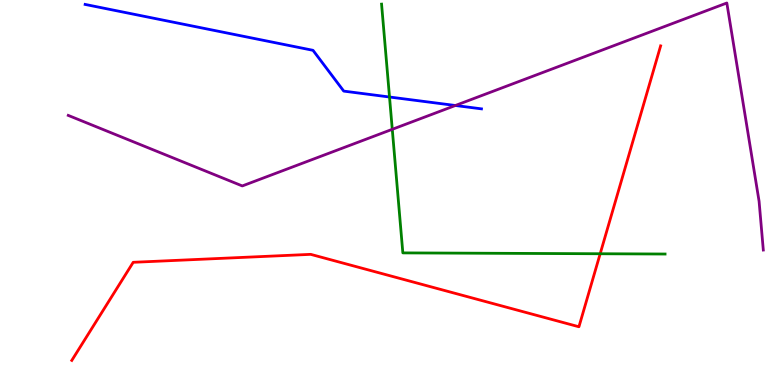[{'lines': ['blue', 'red'], 'intersections': []}, {'lines': ['green', 'red'], 'intersections': [{'x': 7.74, 'y': 3.41}]}, {'lines': ['purple', 'red'], 'intersections': []}, {'lines': ['blue', 'green'], 'intersections': [{'x': 5.03, 'y': 7.48}]}, {'lines': ['blue', 'purple'], 'intersections': [{'x': 5.88, 'y': 7.26}]}, {'lines': ['green', 'purple'], 'intersections': [{'x': 5.06, 'y': 6.64}]}]